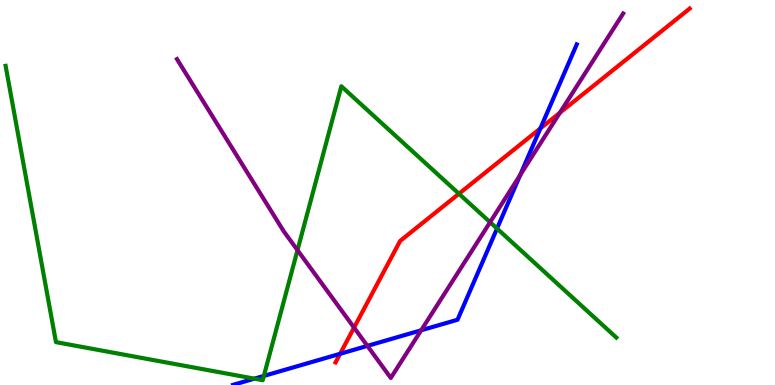[{'lines': ['blue', 'red'], 'intersections': [{'x': 4.39, 'y': 0.81}, {'x': 6.97, 'y': 6.66}]}, {'lines': ['green', 'red'], 'intersections': [{'x': 5.92, 'y': 4.97}]}, {'lines': ['purple', 'red'], 'intersections': [{'x': 4.57, 'y': 1.49}, {'x': 7.22, 'y': 7.07}]}, {'lines': ['blue', 'green'], 'intersections': [{'x': 3.28, 'y': 0.165}, {'x': 3.4, 'y': 0.236}, {'x': 6.41, 'y': 4.06}]}, {'lines': ['blue', 'purple'], 'intersections': [{'x': 4.74, 'y': 1.02}, {'x': 5.43, 'y': 1.42}, {'x': 6.71, 'y': 5.46}]}, {'lines': ['green', 'purple'], 'intersections': [{'x': 3.84, 'y': 3.5}, {'x': 6.32, 'y': 4.23}]}]